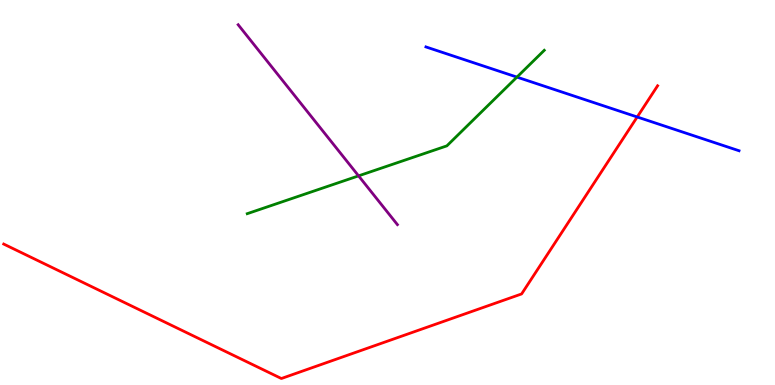[{'lines': ['blue', 'red'], 'intersections': [{'x': 8.22, 'y': 6.96}]}, {'lines': ['green', 'red'], 'intersections': []}, {'lines': ['purple', 'red'], 'intersections': []}, {'lines': ['blue', 'green'], 'intersections': [{'x': 6.67, 'y': 8.0}]}, {'lines': ['blue', 'purple'], 'intersections': []}, {'lines': ['green', 'purple'], 'intersections': [{'x': 4.63, 'y': 5.43}]}]